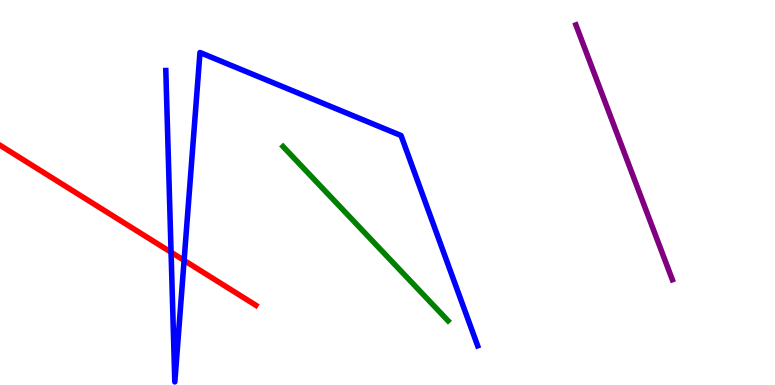[{'lines': ['blue', 'red'], 'intersections': [{'x': 2.21, 'y': 3.45}, {'x': 2.38, 'y': 3.24}]}, {'lines': ['green', 'red'], 'intersections': []}, {'lines': ['purple', 'red'], 'intersections': []}, {'lines': ['blue', 'green'], 'intersections': []}, {'lines': ['blue', 'purple'], 'intersections': []}, {'lines': ['green', 'purple'], 'intersections': []}]